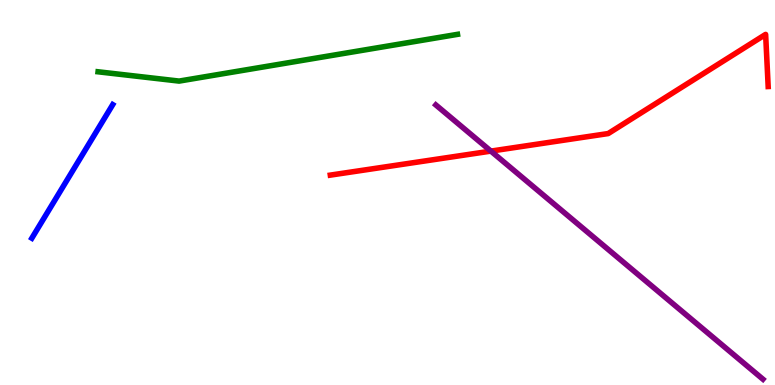[{'lines': ['blue', 'red'], 'intersections': []}, {'lines': ['green', 'red'], 'intersections': []}, {'lines': ['purple', 'red'], 'intersections': [{'x': 6.33, 'y': 6.08}]}, {'lines': ['blue', 'green'], 'intersections': []}, {'lines': ['blue', 'purple'], 'intersections': []}, {'lines': ['green', 'purple'], 'intersections': []}]